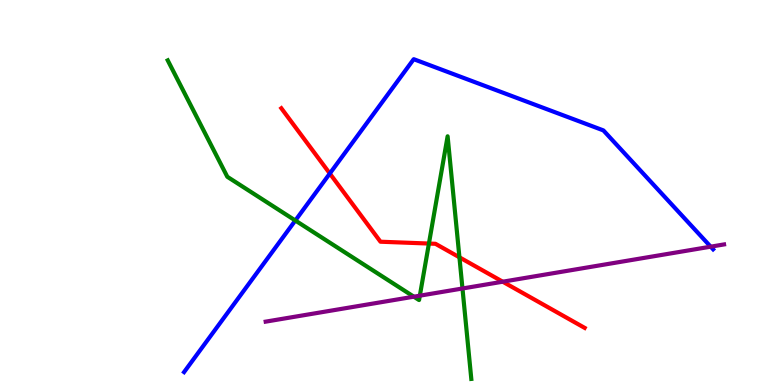[{'lines': ['blue', 'red'], 'intersections': [{'x': 4.26, 'y': 5.49}]}, {'lines': ['green', 'red'], 'intersections': [{'x': 5.53, 'y': 3.67}, {'x': 5.93, 'y': 3.32}]}, {'lines': ['purple', 'red'], 'intersections': [{'x': 6.49, 'y': 2.68}]}, {'lines': ['blue', 'green'], 'intersections': [{'x': 3.81, 'y': 4.27}]}, {'lines': ['blue', 'purple'], 'intersections': [{'x': 9.17, 'y': 3.59}]}, {'lines': ['green', 'purple'], 'intersections': [{'x': 5.34, 'y': 2.29}, {'x': 5.42, 'y': 2.32}, {'x': 5.97, 'y': 2.51}]}]